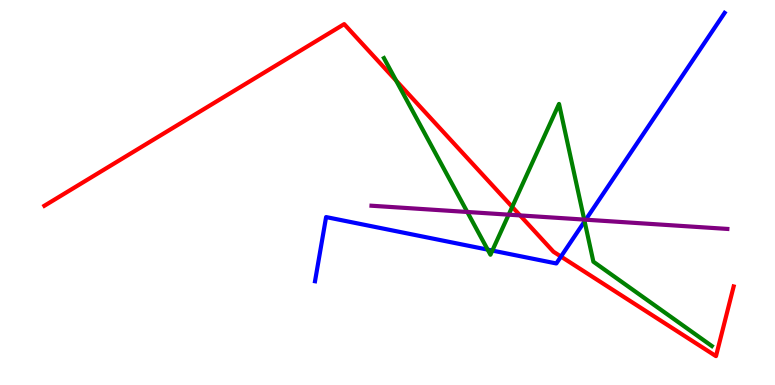[{'lines': ['blue', 'red'], 'intersections': [{'x': 7.24, 'y': 3.34}]}, {'lines': ['green', 'red'], 'intersections': [{'x': 5.11, 'y': 7.91}, {'x': 6.61, 'y': 4.63}]}, {'lines': ['purple', 'red'], 'intersections': [{'x': 6.71, 'y': 4.4}]}, {'lines': ['blue', 'green'], 'intersections': [{'x': 6.29, 'y': 3.52}, {'x': 6.35, 'y': 3.49}, {'x': 7.54, 'y': 4.25}]}, {'lines': ['blue', 'purple'], 'intersections': [{'x': 7.56, 'y': 4.29}]}, {'lines': ['green', 'purple'], 'intersections': [{'x': 6.03, 'y': 4.49}, {'x': 6.56, 'y': 4.42}, {'x': 7.54, 'y': 4.3}]}]